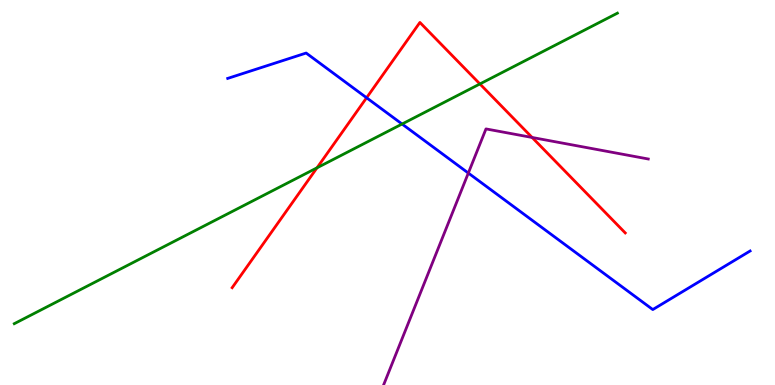[{'lines': ['blue', 'red'], 'intersections': [{'x': 4.73, 'y': 7.46}]}, {'lines': ['green', 'red'], 'intersections': [{'x': 4.09, 'y': 5.64}, {'x': 6.19, 'y': 7.82}]}, {'lines': ['purple', 'red'], 'intersections': [{'x': 6.87, 'y': 6.43}]}, {'lines': ['blue', 'green'], 'intersections': [{'x': 5.19, 'y': 6.78}]}, {'lines': ['blue', 'purple'], 'intersections': [{'x': 6.04, 'y': 5.51}]}, {'lines': ['green', 'purple'], 'intersections': []}]